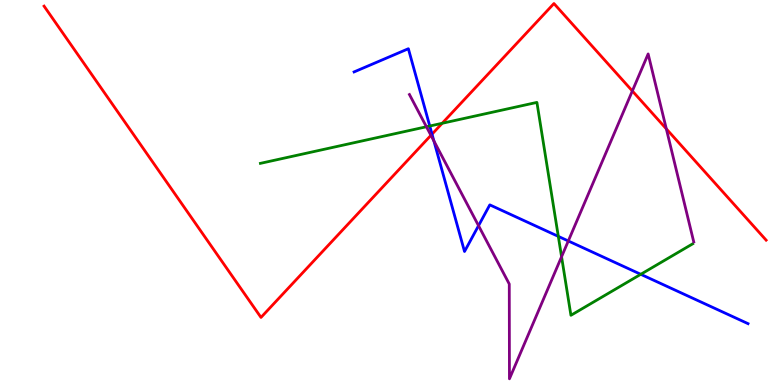[{'lines': ['blue', 'red'], 'intersections': [{'x': 5.57, 'y': 6.51}]}, {'lines': ['green', 'red'], 'intersections': [{'x': 5.71, 'y': 6.8}]}, {'lines': ['purple', 'red'], 'intersections': [{'x': 5.56, 'y': 6.48}, {'x': 8.16, 'y': 7.64}, {'x': 8.6, 'y': 6.65}]}, {'lines': ['blue', 'green'], 'intersections': [{'x': 5.55, 'y': 6.73}, {'x': 7.2, 'y': 3.86}, {'x': 8.27, 'y': 2.88}]}, {'lines': ['blue', 'purple'], 'intersections': [{'x': 5.6, 'y': 6.34}, {'x': 6.17, 'y': 4.14}, {'x': 7.33, 'y': 3.74}]}, {'lines': ['green', 'purple'], 'intersections': [{'x': 5.5, 'y': 6.71}, {'x': 7.25, 'y': 3.33}]}]